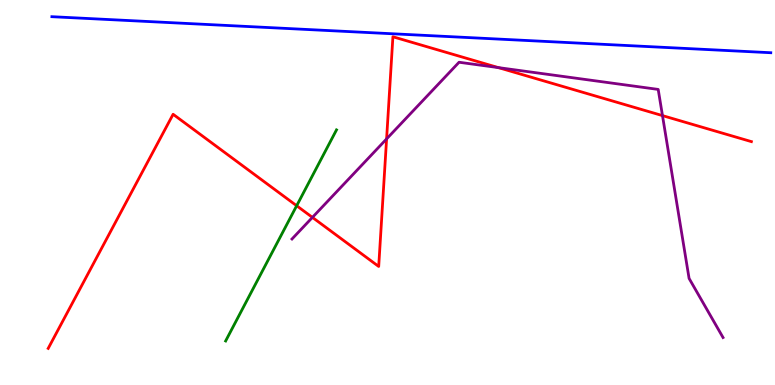[{'lines': ['blue', 'red'], 'intersections': []}, {'lines': ['green', 'red'], 'intersections': [{'x': 3.83, 'y': 4.66}]}, {'lines': ['purple', 'red'], 'intersections': [{'x': 4.03, 'y': 4.35}, {'x': 4.99, 'y': 6.39}, {'x': 6.43, 'y': 8.24}, {'x': 8.55, 'y': 7.0}]}, {'lines': ['blue', 'green'], 'intersections': []}, {'lines': ['blue', 'purple'], 'intersections': []}, {'lines': ['green', 'purple'], 'intersections': []}]